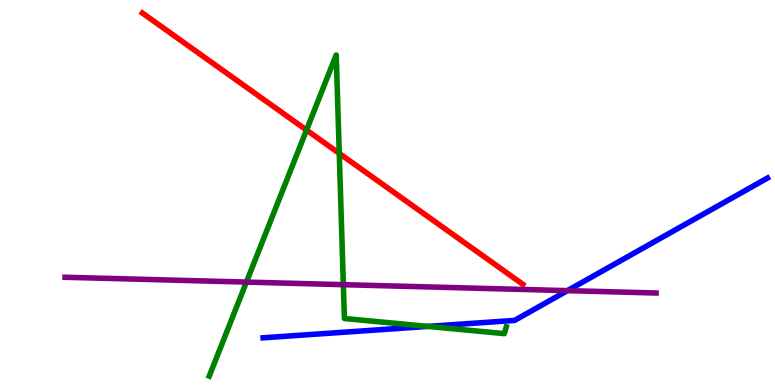[{'lines': ['blue', 'red'], 'intersections': []}, {'lines': ['green', 'red'], 'intersections': [{'x': 3.96, 'y': 6.62}, {'x': 4.38, 'y': 6.02}]}, {'lines': ['purple', 'red'], 'intersections': []}, {'lines': ['blue', 'green'], 'intersections': [{'x': 5.52, 'y': 1.52}]}, {'lines': ['blue', 'purple'], 'intersections': [{'x': 7.32, 'y': 2.45}]}, {'lines': ['green', 'purple'], 'intersections': [{'x': 3.18, 'y': 2.67}, {'x': 4.43, 'y': 2.61}]}]